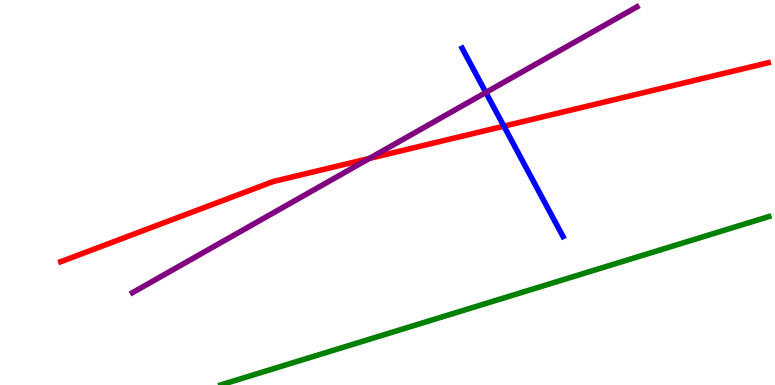[{'lines': ['blue', 'red'], 'intersections': [{'x': 6.5, 'y': 6.72}]}, {'lines': ['green', 'red'], 'intersections': []}, {'lines': ['purple', 'red'], 'intersections': [{'x': 4.77, 'y': 5.88}]}, {'lines': ['blue', 'green'], 'intersections': []}, {'lines': ['blue', 'purple'], 'intersections': [{'x': 6.27, 'y': 7.6}]}, {'lines': ['green', 'purple'], 'intersections': []}]